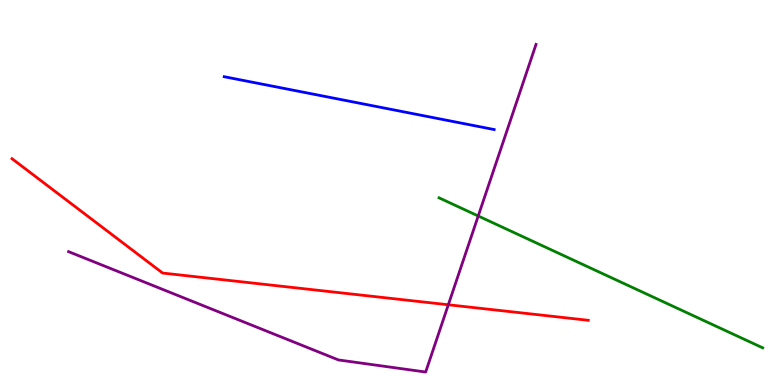[{'lines': ['blue', 'red'], 'intersections': []}, {'lines': ['green', 'red'], 'intersections': []}, {'lines': ['purple', 'red'], 'intersections': [{'x': 5.78, 'y': 2.08}]}, {'lines': ['blue', 'green'], 'intersections': []}, {'lines': ['blue', 'purple'], 'intersections': []}, {'lines': ['green', 'purple'], 'intersections': [{'x': 6.17, 'y': 4.39}]}]